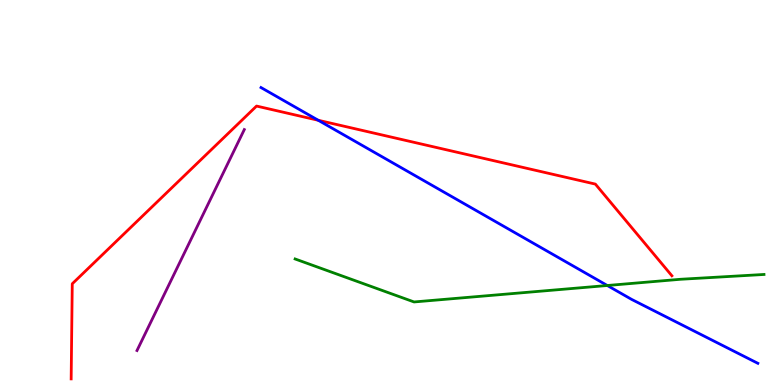[{'lines': ['blue', 'red'], 'intersections': [{'x': 4.11, 'y': 6.88}]}, {'lines': ['green', 'red'], 'intersections': []}, {'lines': ['purple', 'red'], 'intersections': []}, {'lines': ['blue', 'green'], 'intersections': [{'x': 7.84, 'y': 2.58}]}, {'lines': ['blue', 'purple'], 'intersections': []}, {'lines': ['green', 'purple'], 'intersections': []}]